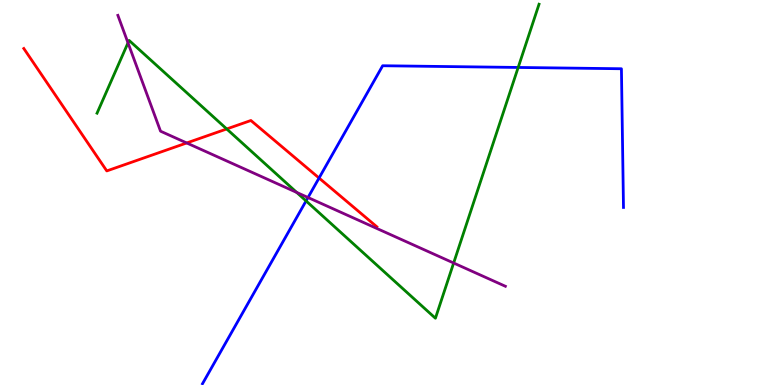[{'lines': ['blue', 'red'], 'intersections': [{'x': 4.12, 'y': 5.38}]}, {'lines': ['green', 'red'], 'intersections': [{'x': 2.93, 'y': 6.65}]}, {'lines': ['purple', 'red'], 'intersections': [{'x': 2.41, 'y': 6.29}]}, {'lines': ['blue', 'green'], 'intersections': [{'x': 3.95, 'y': 4.78}, {'x': 6.69, 'y': 8.25}]}, {'lines': ['blue', 'purple'], 'intersections': [{'x': 3.97, 'y': 4.87}]}, {'lines': ['green', 'purple'], 'intersections': [{'x': 1.65, 'y': 8.89}, {'x': 3.83, 'y': 5.0}, {'x': 5.85, 'y': 3.17}]}]